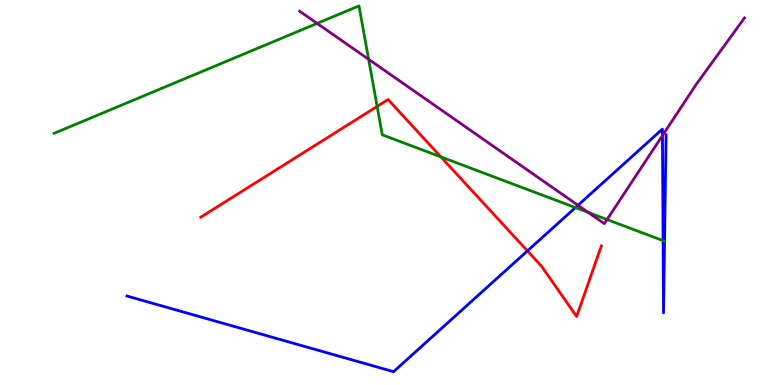[{'lines': ['blue', 'red'], 'intersections': [{'x': 6.81, 'y': 3.48}]}, {'lines': ['green', 'red'], 'intersections': [{'x': 4.87, 'y': 7.24}, {'x': 5.69, 'y': 5.92}]}, {'lines': ['purple', 'red'], 'intersections': []}, {'lines': ['blue', 'green'], 'intersections': [{'x': 7.42, 'y': 4.61}, {'x': 8.56, 'y': 3.75}]}, {'lines': ['blue', 'purple'], 'intersections': [{'x': 7.46, 'y': 4.67}, {'x': 8.55, 'y': 6.48}]}, {'lines': ['green', 'purple'], 'intersections': [{'x': 4.09, 'y': 9.39}, {'x': 4.76, 'y': 8.46}, {'x': 7.59, 'y': 4.48}, {'x': 7.83, 'y': 4.3}]}]